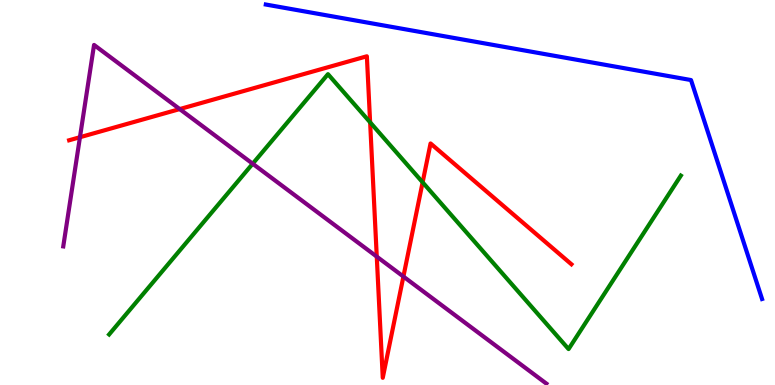[{'lines': ['blue', 'red'], 'intersections': []}, {'lines': ['green', 'red'], 'intersections': [{'x': 4.78, 'y': 6.82}, {'x': 5.45, 'y': 5.26}]}, {'lines': ['purple', 'red'], 'intersections': [{'x': 1.03, 'y': 6.44}, {'x': 2.32, 'y': 7.17}, {'x': 4.86, 'y': 3.33}, {'x': 5.21, 'y': 2.82}]}, {'lines': ['blue', 'green'], 'intersections': []}, {'lines': ['blue', 'purple'], 'intersections': []}, {'lines': ['green', 'purple'], 'intersections': [{'x': 3.26, 'y': 5.75}]}]